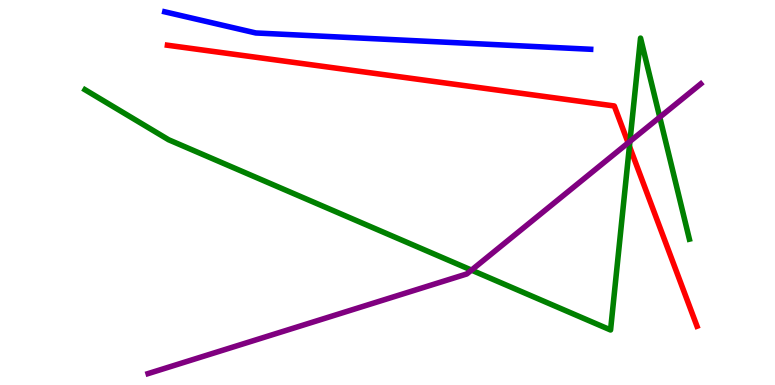[{'lines': ['blue', 'red'], 'intersections': []}, {'lines': ['green', 'red'], 'intersections': [{'x': 8.12, 'y': 6.2}]}, {'lines': ['purple', 'red'], 'intersections': [{'x': 8.11, 'y': 6.29}]}, {'lines': ['blue', 'green'], 'intersections': []}, {'lines': ['blue', 'purple'], 'intersections': []}, {'lines': ['green', 'purple'], 'intersections': [{'x': 6.08, 'y': 2.98}, {'x': 8.13, 'y': 6.33}, {'x': 8.51, 'y': 6.96}]}]